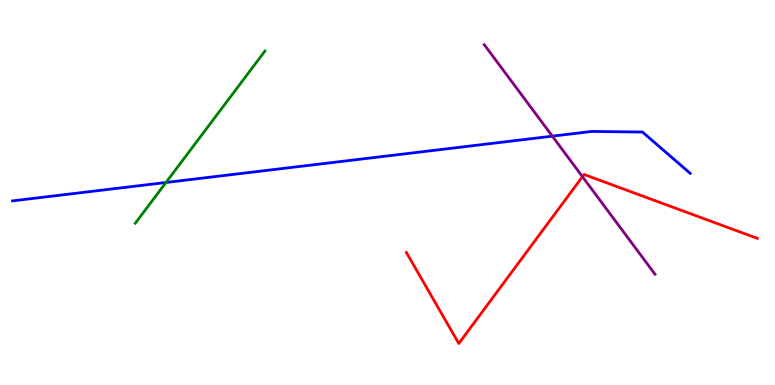[{'lines': ['blue', 'red'], 'intersections': []}, {'lines': ['green', 'red'], 'intersections': []}, {'lines': ['purple', 'red'], 'intersections': [{'x': 7.52, 'y': 5.41}]}, {'lines': ['blue', 'green'], 'intersections': [{'x': 2.14, 'y': 5.26}]}, {'lines': ['blue', 'purple'], 'intersections': [{'x': 7.13, 'y': 6.46}]}, {'lines': ['green', 'purple'], 'intersections': []}]